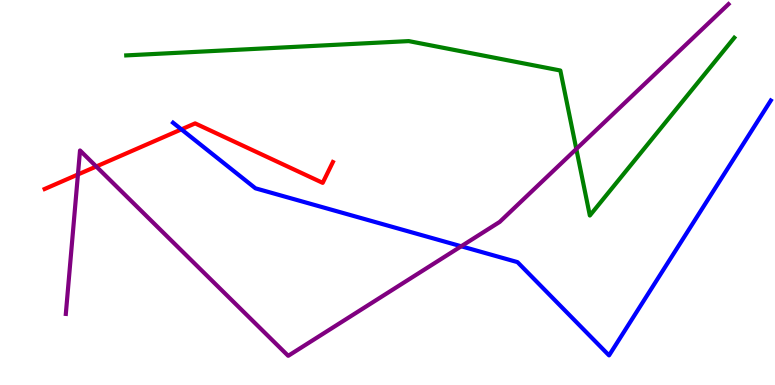[{'lines': ['blue', 'red'], 'intersections': [{'x': 2.34, 'y': 6.64}]}, {'lines': ['green', 'red'], 'intersections': []}, {'lines': ['purple', 'red'], 'intersections': [{'x': 1.01, 'y': 5.47}, {'x': 1.24, 'y': 5.68}]}, {'lines': ['blue', 'green'], 'intersections': []}, {'lines': ['blue', 'purple'], 'intersections': [{'x': 5.95, 'y': 3.6}]}, {'lines': ['green', 'purple'], 'intersections': [{'x': 7.44, 'y': 6.13}]}]